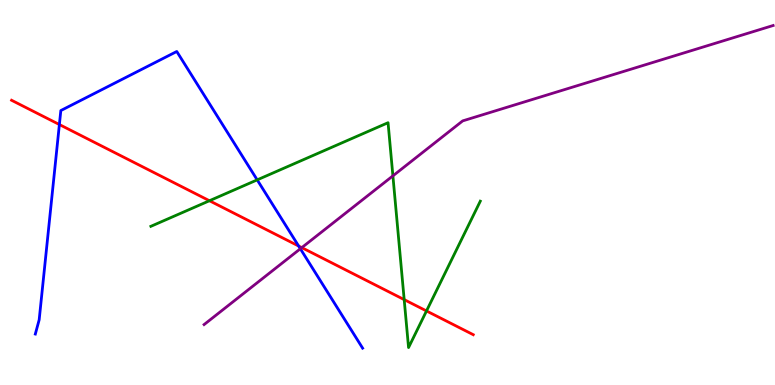[{'lines': ['blue', 'red'], 'intersections': [{'x': 0.766, 'y': 6.77}, {'x': 3.85, 'y': 3.61}]}, {'lines': ['green', 'red'], 'intersections': [{'x': 2.7, 'y': 4.79}, {'x': 5.22, 'y': 2.22}, {'x': 5.5, 'y': 1.92}]}, {'lines': ['purple', 'red'], 'intersections': [{'x': 3.89, 'y': 3.57}]}, {'lines': ['blue', 'green'], 'intersections': [{'x': 3.32, 'y': 5.33}]}, {'lines': ['blue', 'purple'], 'intersections': [{'x': 3.88, 'y': 3.54}]}, {'lines': ['green', 'purple'], 'intersections': [{'x': 5.07, 'y': 5.43}]}]